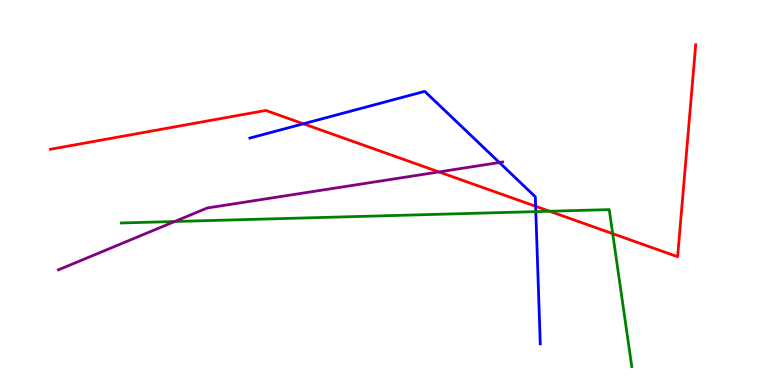[{'lines': ['blue', 'red'], 'intersections': [{'x': 3.91, 'y': 6.78}, {'x': 6.91, 'y': 4.64}]}, {'lines': ['green', 'red'], 'intersections': [{'x': 7.09, 'y': 4.51}, {'x': 7.91, 'y': 3.93}]}, {'lines': ['purple', 'red'], 'intersections': [{'x': 5.66, 'y': 5.53}]}, {'lines': ['blue', 'green'], 'intersections': [{'x': 6.91, 'y': 4.5}]}, {'lines': ['blue', 'purple'], 'intersections': [{'x': 6.44, 'y': 5.78}]}, {'lines': ['green', 'purple'], 'intersections': [{'x': 2.25, 'y': 4.25}]}]